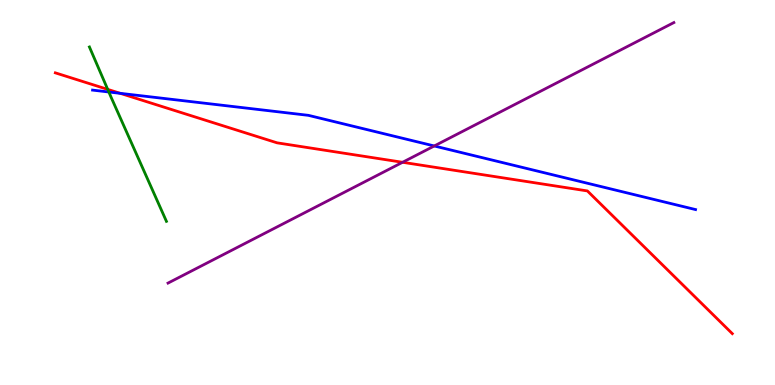[{'lines': ['blue', 'red'], 'intersections': [{'x': 1.55, 'y': 7.58}]}, {'lines': ['green', 'red'], 'intersections': [{'x': 1.39, 'y': 7.68}]}, {'lines': ['purple', 'red'], 'intersections': [{'x': 5.19, 'y': 5.78}]}, {'lines': ['blue', 'green'], 'intersections': [{'x': 1.4, 'y': 7.61}]}, {'lines': ['blue', 'purple'], 'intersections': [{'x': 5.6, 'y': 6.21}]}, {'lines': ['green', 'purple'], 'intersections': []}]